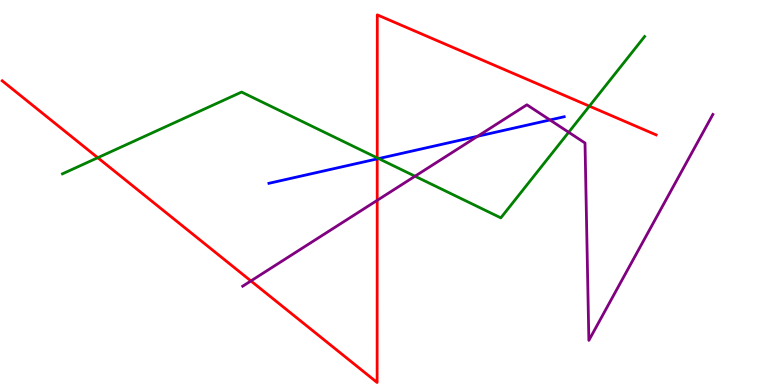[{'lines': ['blue', 'red'], 'intersections': [{'x': 4.87, 'y': 5.87}]}, {'lines': ['green', 'red'], 'intersections': [{'x': 1.26, 'y': 5.9}, {'x': 4.87, 'y': 5.9}, {'x': 7.61, 'y': 7.24}]}, {'lines': ['purple', 'red'], 'intersections': [{'x': 3.24, 'y': 2.7}, {'x': 4.87, 'y': 4.8}]}, {'lines': ['blue', 'green'], 'intersections': [{'x': 4.89, 'y': 5.88}]}, {'lines': ['blue', 'purple'], 'intersections': [{'x': 6.16, 'y': 6.46}, {'x': 7.1, 'y': 6.88}]}, {'lines': ['green', 'purple'], 'intersections': [{'x': 5.35, 'y': 5.42}, {'x': 7.34, 'y': 6.56}]}]